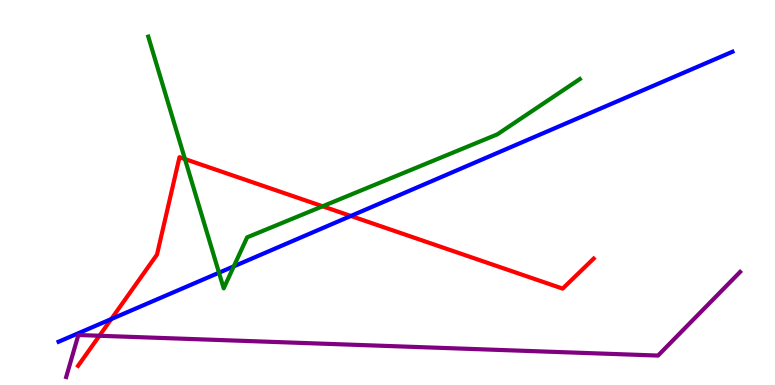[{'lines': ['blue', 'red'], 'intersections': [{'x': 1.44, 'y': 1.71}, {'x': 4.53, 'y': 4.39}]}, {'lines': ['green', 'red'], 'intersections': [{'x': 2.39, 'y': 5.87}, {'x': 4.16, 'y': 4.64}]}, {'lines': ['purple', 'red'], 'intersections': [{'x': 1.28, 'y': 1.28}]}, {'lines': ['blue', 'green'], 'intersections': [{'x': 2.83, 'y': 2.92}, {'x': 3.02, 'y': 3.08}]}, {'lines': ['blue', 'purple'], 'intersections': []}, {'lines': ['green', 'purple'], 'intersections': []}]